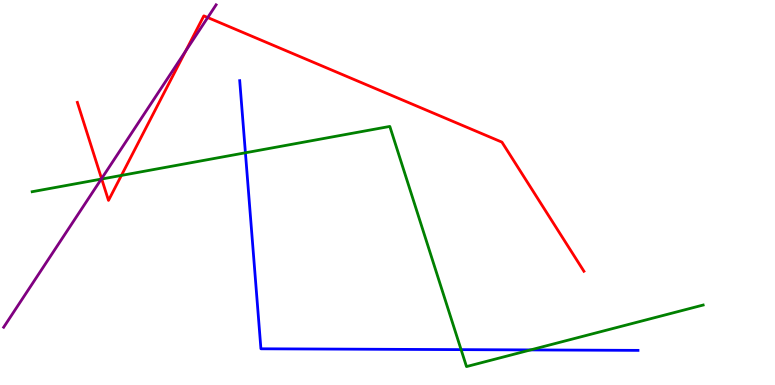[{'lines': ['blue', 'red'], 'intersections': []}, {'lines': ['green', 'red'], 'intersections': [{'x': 1.31, 'y': 5.35}, {'x': 1.57, 'y': 5.44}]}, {'lines': ['purple', 'red'], 'intersections': [{'x': 1.31, 'y': 5.36}, {'x': 2.4, 'y': 8.68}, {'x': 2.68, 'y': 9.54}]}, {'lines': ['blue', 'green'], 'intersections': [{'x': 3.17, 'y': 6.03}, {'x': 5.95, 'y': 0.919}, {'x': 6.85, 'y': 0.911}]}, {'lines': ['blue', 'purple'], 'intersections': []}, {'lines': ['green', 'purple'], 'intersections': [{'x': 1.31, 'y': 5.35}]}]